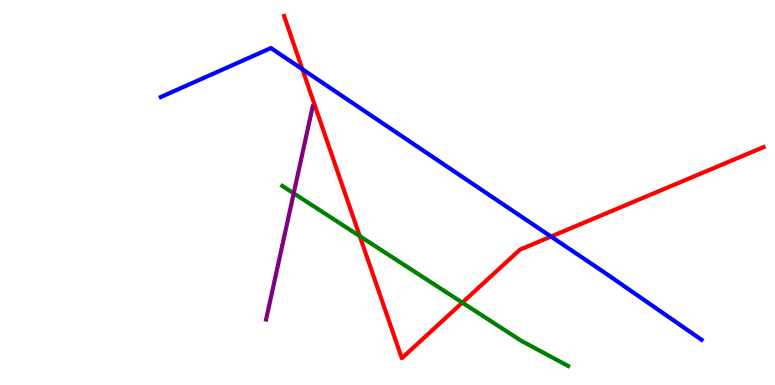[{'lines': ['blue', 'red'], 'intersections': [{'x': 3.9, 'y': 8.2}, {'x': 7.11, 'y': 3.86}]}, {'lines': ['green', 'red'], 'intersections': [{'x': 4.64, 'y': 3.87}, {'x': 5.97, 'y': 2.14}]}, {'lines': ['purple', 'red'], 'intersections': []}, {'lines': ['blue', 'green'], 'intersections': []}, {'lines': ['blue', 'purple'], 'intersections': []}, {'lines': ['green', 'purple'], 'intersections': [{'x': 3.79, 'y': 4.98}]}]